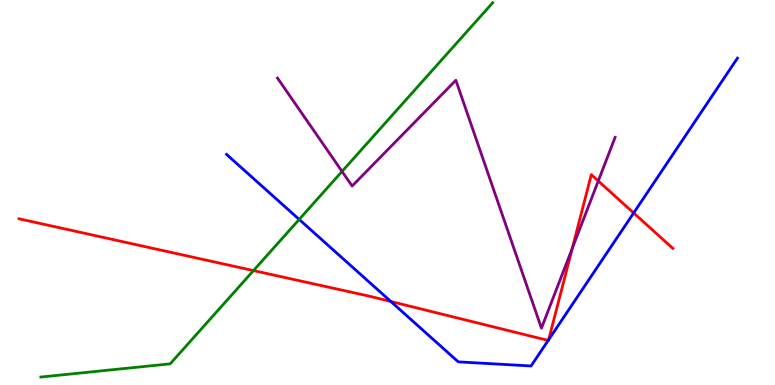[{'lines': ['blue', 'red'], 'intersections': [{'x': 5.04, 'y': 2.17}, {'x': 7.07, 'y': 1.16}, {'x': 7.08, 'y': 1.18}, {'x': 8.18, 'y': 4.47}]}, {'lines': ['green', 'red'], 'intersections': [{'x': 3.27, 'y': 2.97}]}, {'lines': ['purple', 'red'], 'intersections': [{'x': 7.38, 'y': 3.55}, {'x': 7.72, 'y': 5.3}]}, {'lines': ['blue', 'green'], 'intersections': [{'x': 3.86, 'y': 4.3}]}, {'lines': ['blue', 'purple'], 'intersections': []}, {'lines': ['green', 'purple'], 'intersections': [{'x': 4.41, 'y': 5.55}]}]